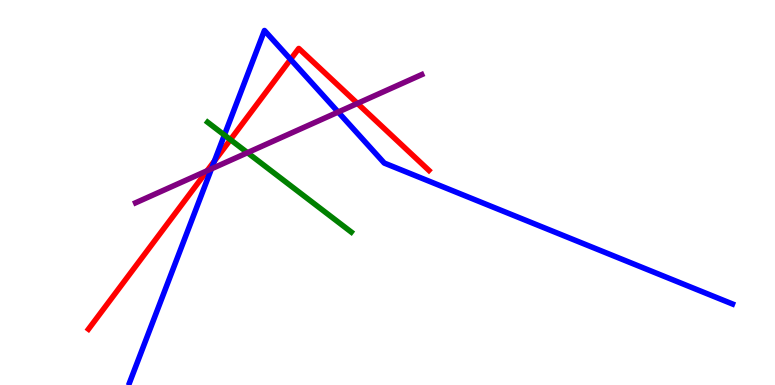[{'lines': ['blue', 'red'], 'intersections': [{'x': 2.77, 'y': 5.82}, {'x': 3.75, 'y': 8.46}]}, {'lines': ['green', 'red'], 'intersections': [{'x': 2.97, 'y': 6.37}]}, {'lines': ['purple', 'red'], 'intersections': [{'x': 2.67, 'y': 5.57}, {'x': 4.61, 'y': 7.31}]}, {'lines': ['blue', 'green'], 'intersections': [{'x': 2.9, 'y': 6.49}]}, {'lines': ['blue', 'purple'], 'intersections': [{'x': 2.73, 'y': 5.62}, {'x': 4.36, 'y': 7.09}]}, {'lines': ['green', 'purple'], 'intersections': [{'x': 3.19, 'y': 6.03}]}]